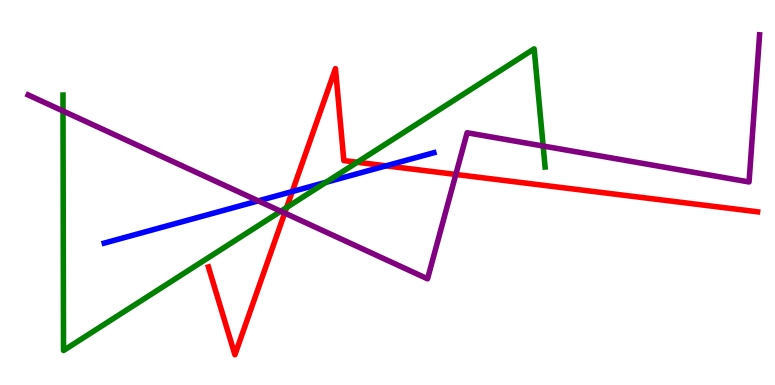[{'lines': ['blue', 'red'], 'intersections': [{'x': 3.77, 'y': 5.02}, {'x': 4.98, 'y': 5.69}]}, {'lines': ['green', 'red'], 'intersections': [{'x': 3.7, 'y': 4.61}, {'x': 4.61, 'y': 5.79}]}, {'lines': ['purple', 'red'], 'intersections': [{'x': 3.67, 'y': 4.47}, {'x': 5.88, 'y': 5.47}]}, {'lines': ['blue', 'green'], 'intersections': [{'x': 4.21, 'y': 5.26}]}, {'lines': ['blue', 'purple'], 'intersections': [{'x': 3.33, 'y': 4.78}]}, {'lines': ['green', 'purple'], 'intersections': [{'x': 0.813, 'y': 7.12}, {'x': 3.62, 'y': 4.51}, {'x': 7.01, 'y': 6.21}]}]